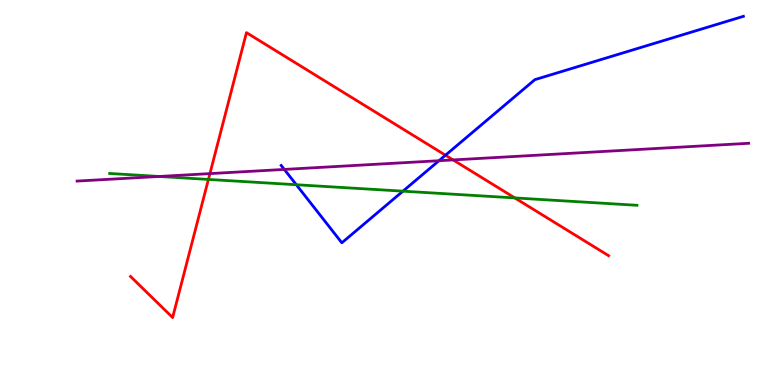[{'lines': ['blue', 'red'], 'intersections': [{'x': 5.75, 'y': 5.97}]}, {'lines': ['green', 'red'], 'intersections': [{'x': 2.69, 'y': 5.34}, {'x': 6.64, 'y': 4.86}]}, {'lines': ['purple', 'red'], 'intersections': [{'x': 2.71, 'y': 5.49}, {'x': 5.85, 'y': 5.85}]}, {'lines': ['blue', 'green'], 'intersections': [{'x': 3.82, 'y': 5.2}, {'x': 5.2, 'y': 5.03}]}, {'lines': ['blue', 'purple'], 'intersections': [{'x': 3.67, 'y': 5.6}, {'x': 5.66, 'y': 5.83}]}, {'lines': ['green', 'purple'], 'intersections': [{'x': 2.05, 'y': 5.42}]}]